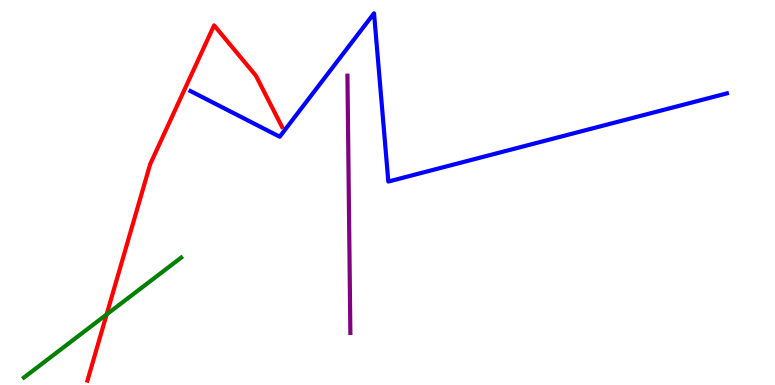[{'lines': ['blue', 'red'], 'intersections': []}, {'lines': ['green', 'red'], 'intersections': [{'x': 1.38, 'y': 1.83}]}, {'lines': ['purple', 'red'], 'intersections': []}, {'lines': ['blue', 'green'], 'intersections': []}, {'lines': ['blue', 'purple'], 'intersections': []}, {'lines': ['green', 'purple'], 'intersections': []}]